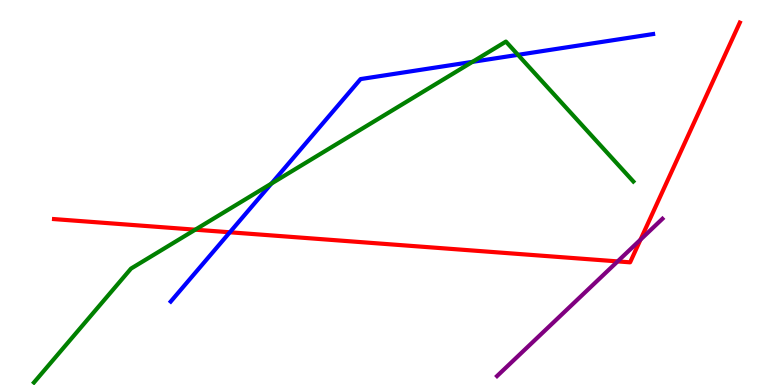[{'lines': ['blue', 'red'], 'intersections': [{'x': 2.97, 'y': 3.97}]}, {'lines': ['green', 'red'], 'intersections': [{'x': 2.52, 'y': 4.03}]}, {'lines': ['purple', 'red'], 'intersections': [{'x': 7.97, 'y': 3.21}, {'x': 8.26, 'y': 3.78}]}, {'lines': ['blue', 'green'], 'intersections': [{'x': 3.5, 'y': 5.23}, {'x': 6.1, 'y': 8.39}, {'x': 6.68, 'y': 8.58}]}, {'lines': ['blue', 'purple'], 'intersections': []}, {'lines': ['green', 'purple'], 'intersections': []}]